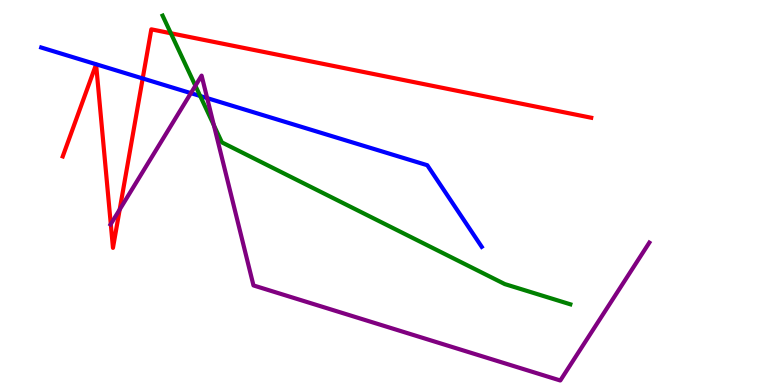[{'lines': ['blue', 'red'], 'intersections': [{'x': 1.84, 'y': 7.96}]}, {'lines': ['green', 'red'], 'intersections': [{'x': 2.2, 'y': 9.14}]}, {'lines': ['purple', 'red'], 'intersections': [{'x': 1.43, 'y': 4.18}, {'x': 1.54, 'y': 4.56}]}, {'lines': ['blue', 'green'], 'intersections': [{'x': 2.58, 'y': 7.51}]}, {'lines': ['blue', 'purple'], 'intersections': [{'x': 2.46, 'y': 7.58}, {'x': 2.67, 'y': 7.45}]}, {'lines': ['green', 'purple'], 'intersections': [{'x': 2.52, 'y': 7.77}, {'x': 2.76, 'y': 6.75}]}]